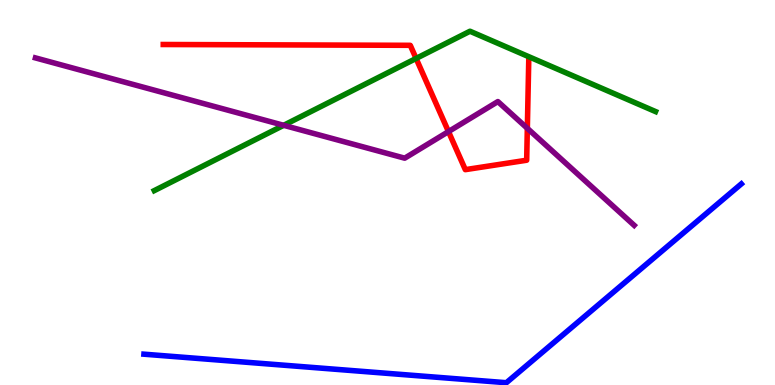[{'lines': ['blue', 'red'], 'intersections': []}, {'lines': ['green', 'red'], 'intersections': [{'x': 5.37, 'y': 8.48}]}, {'lines': ['purple', 'red'], 'intersections': [{'x': 5.79, 'y': 6.58}, {'x': 6.8, 'y': 6.67}]}, {'lines': ['blue', 'green'], 'intersections': []}, {'lines': ['blue', 'purple'], 'intersections': []}, {'lines': ['green', 'purple'], 'intersections': [{'x': 3.66, 'y': 6.75}]}]